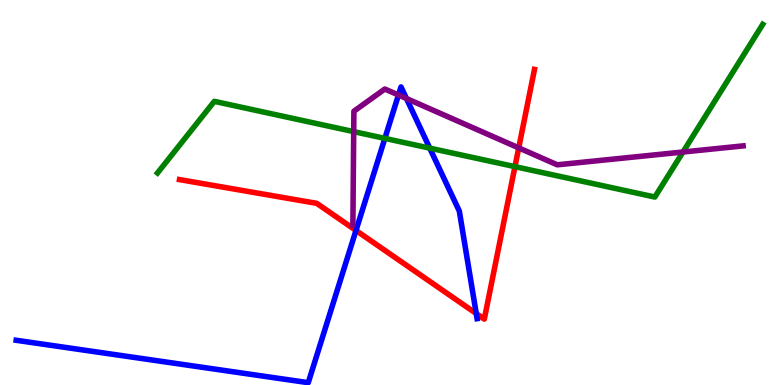[{'lines': ['blue', 'red'], 'intersections': [{'x': 4.59, 'y': 4.01}, {'x': 6.15, 'y': 1.86}]}, {'lines': ['green', 'red'], 'intersections': [{'x': 6.64, 'y': 5.67}]}, {'lines': ['purple', 'red'], 'intersections': [{'x': 6.69, 'y': 6.16}]}, {'lines': ['blue', 'green'], 'intersections': [{'x': 4.97, 'y': 6.41}, {'x': 5.55, 'y': 6.15}]}, {'lines': ['blue', 'purple'], 'intersections': [{'x': 5.14, 'y': 7.53}, {'x': 5.24, 'y': 7.44}]}, {'lines': ['green', 'purple'], 'intersections': [{'x': 4.56, 'y': 6.58}, {'x': 8.81, 'y': 6.05}]}]